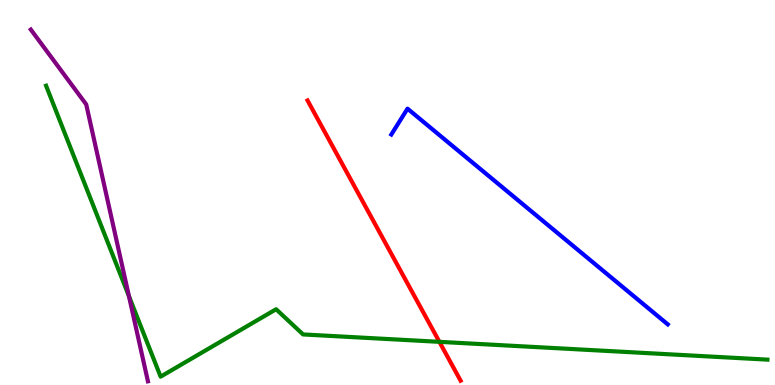[{'lines': ['blue', 'red'], 'intersections': []}, {'lines': ['green', 'red'], 'intersections': [{'x': 5.67, 'y': 1.12}]}, {'lines': ['purple', 'red'], 'intersections': []}, {'lines': ['blue', 'green'], 'intersections': []}, {'lines': ['blue', 'purple'], 'intersections': []}, {'lines': ['green', 'purple'], 'intersections': [{'x': 1.66, 'y': 2.3}]}]